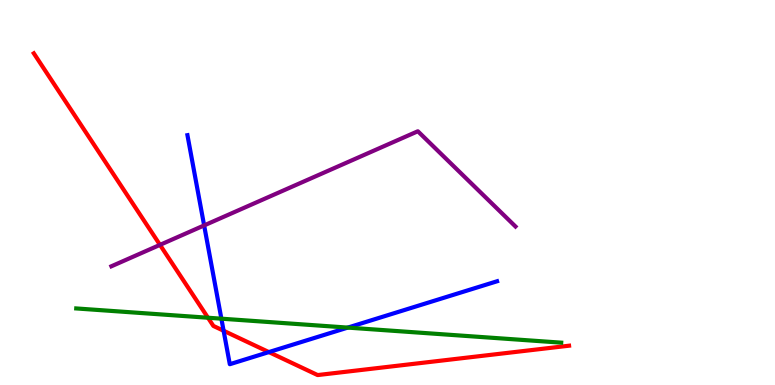[{'lines': ['blue', 'red'], 'intersections': [{'x': 2.89, 'y': 1.41}, {'x': 3.47, 'y': 0.855}]}, {'lines': ['green', 'red'], 'intersections': [{'x': 2.68, 'y': 1.75}]}, {'lines': ['purple', 'red'], 'intersections': [{'x': 2.06, 'y': 3.64}]}, {'lines': ['blue', 'green'], 'intersections': [{'x': 2.86, 'y': 1.72}, {'x': 4.49, 'y': 1.49}]}, {'lines': ['blue', 'purple'], 'intersections': [{'x': 2.63, 'y': 4.14}]}, {'lines': ['green', 'purple'], 'intersections': []}]